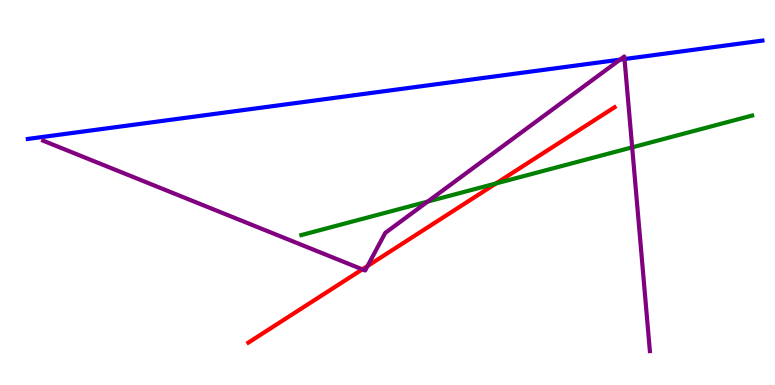[{'lines': ['blue', 'red'], 'intersections': []}, {'lines': ['green', 'red'], 'intersections': [{'x': 6.4, 'y': 5.23}]}, {'lines': ['purple', 'red'], 'intersections': [{'x': 4.68, 'y': 3.0}, {'x': 4.74, 'y': 3.09}]}, {'lines': ['blue', 'green'], 'intersections': []}, {'lines': ['blue', 'purple'], 'intersections': [{'x': 8.0, 'y': 8.45}, {'x': 8.06, 'y': 8.47}]}, {'lines': ['green', 'purple'], 'intersections': [{'x': 5.52, 'y': 4.76}, {'x': 8.16, 'y': 6.17}]}]